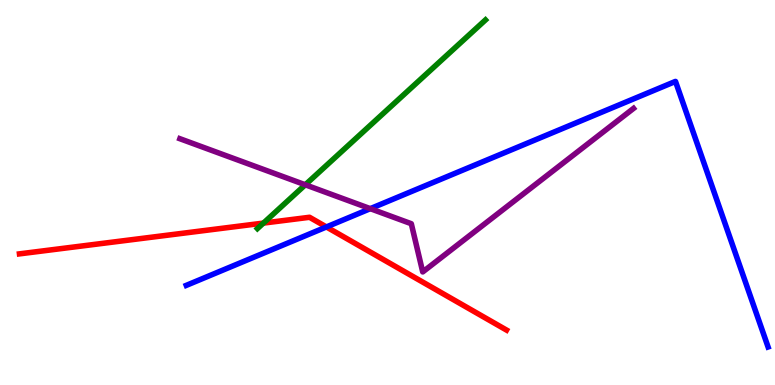[{'lines': ['blue', 'red'], 'intersections': [{'x': 4.21, 'y': 4.11}]}, {'lines': ['green', 'red'], 'intersections': [{'x': 3.4, 'y': 4.21}]}, {'lines': ['purple', 'red'], 'intersections': []}, {'lines': ['blue', 'green'], 'intersections': []}, {'lines': ['blue', 'purple'], 'intersections': [{'x': 4.78, 'y': 4.58}]}, {'lines': ['green', 'purple'], 'intersections': [{'x': 3.94, 'y': 5.2}]}]